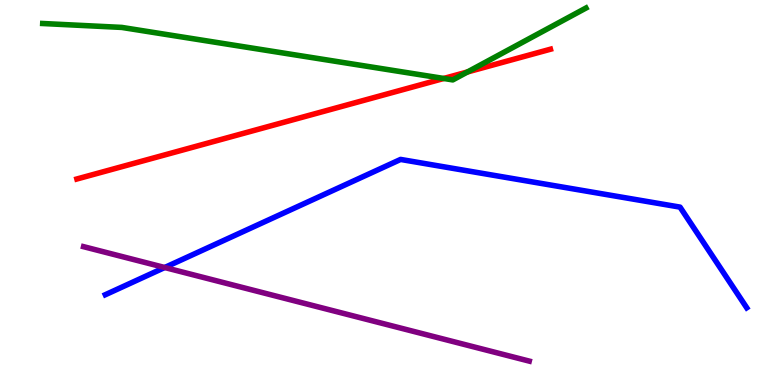[{'lines': ['blue', 'red'], 'intersections': []}, {'lines': ['green', 'red'], 'intersections': [{'x': 5.73, 'y': 7.96}, {'x': 6.03, 'y': 8.13}]}, {'lines': ['purple', 'red'], 'intersections': []}, {'lines': ['blue', 'green'], 'intersections': []}, {'lines': ['blue', 'purple'], 'intersections': [{'x': 2.13, 'y': 3.05}]}, {'lines': ['green', 'purple'], 'intersections': []}]